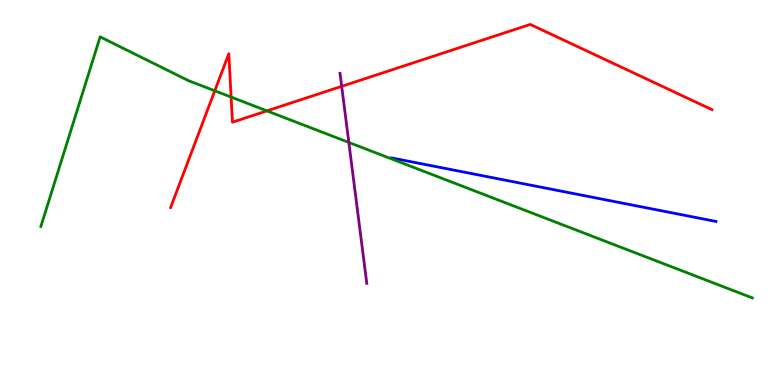[{'lines': ['blue', 'red'], 'intersections': []}, {'lines': ['green', 'red'], 'intersections': [{'x': 2.77, 'y': 7.64}, {'x': 2.98, 'y': 7.48}, {'x': 3.44, 'y': 7.12}]}, {'lines': ['purple', 'red'], 'intersections': [{'x': 4.41, 'y': 7.76}]}, {'lines': ['blue', 'green'], 'intersections': []}, {'lines': ['blue', 'purple'], 'intersections': []}, {'lines': ['green', 'purple'], 'intersections': [{'x': 4.5, 'y': 6.3}]}]